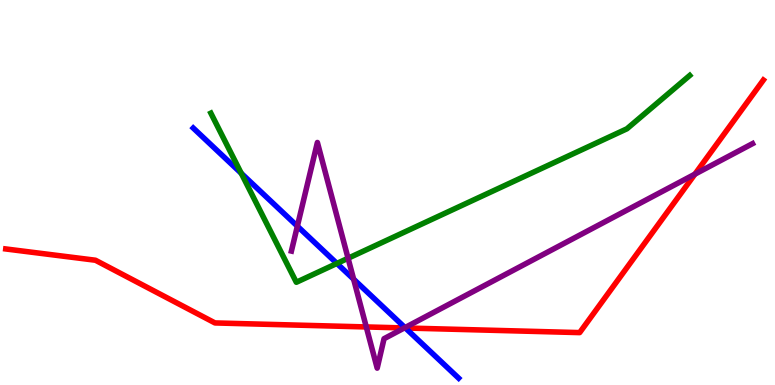[{'lines': ['blue', 'red'], 'intersections': [{'x': 5.23, 'y': 1.48}]}, {'lines': ['green', 'red'], 'intersections': []}, {'lines': ['purple', 'red'], 'intersections': [{'x': 4.73, 'y': 1.51}, {'x': 5.22, 'y': 1.48}, {'x': 8.97, 'y': 5.48}]}, {'lines': ['blue', 'green'], 'intersections': [{'x': 3.11, 'y': 5.5}, {'x': 4.35, 'y': 3.16}]}, {'lines': ['blue', 'purple'], 'intersections': [{'x': 3.84, 'y': 4.13}, {'x': 4.56, 'y': 2.75}, {'x': 5.23, 'y': 1.49}]}, {'lines': ['green', 'purple'], 'intersections': [{'x': 4.49, 'y': 3.29}]}]